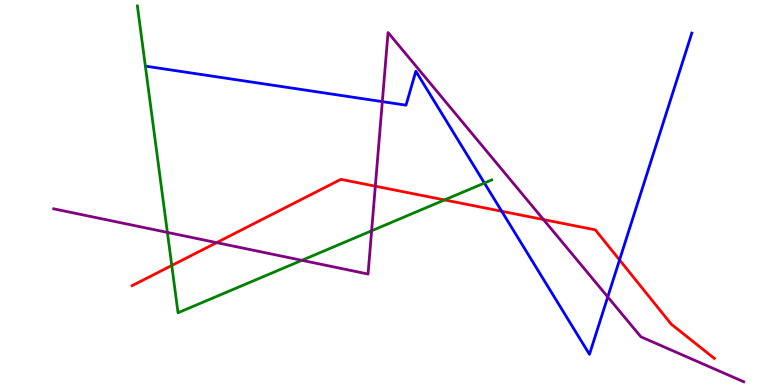[{'lines': ['blue', 'red'], 'intersections': [{'x': 6.47, 'y': 4.51}, {'x': 7.99, 'y': 3.25}]}, {'lines': ['green', 'red'], 'intersections': [{'x': 2.22, 'y': 3.1}, {'x': 5.74, 'y': 4.81}]}, {'lines': ['purple', 'red'], 'intersections': [{'x': 2.8, 'y': 3.7}, {'x': 4.84, 'y': 5.16}, {'x': 7.01, 'y': 4.3}]}, {'lines': ['blue', 'green'], 'intersections': [{'x': 6.25, 'y': 5.25}]}, {'lines': ['blue', 'purple'], 'intersections': [{'x': 4.93, 'y': 7.36}, {'x': 7.84, 'y': 2.29}]}, {'lines': ['green', 'purple'], 'intersections': [{'x': 2.16, 'y': 3.96}, {'x': 3.9, 'y': 3.24}, {'x': 4.8, 'y': 4.01}]}]